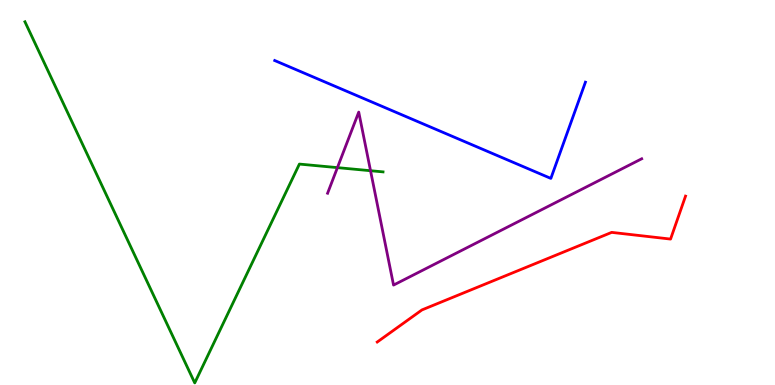[{'lines': ['blue', 'red'], 'intersections': []}, {'lines': ['green', 'red'], 'intersections': []}, {'lines': ['purple', 'red'], 'intersections': []}, {'lines': ['blue', 'green'], 'intersections': []}, {'lines': ['blue', 'purple'], 'intersections': []}, {'lines': ['green', 'purple'], 'intersections': [{'x': 4.35, 'y': 5.65}, {'x': 4.78, 'y': 5.57}]}]